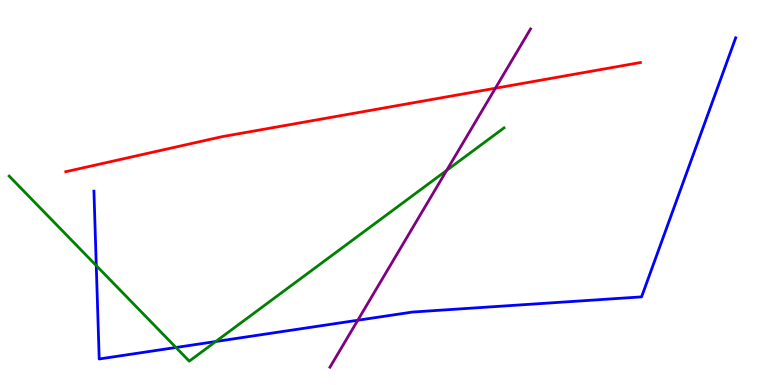[{'lines': ['blue', 'red'], 'intersections': []}, {'lines': ['green', 'red'], 'intersections': []}, {'lines': ['purple', 'red'], 'intersections': [{'x': 6.39, 'y': 7.71}]}, {'lines': ['blue', 'green'], 'intersections': [{'x': 1.24, 'y': 3.1}, {'x': 2.27, 'y': 0.974}, {'x': 2.78, 'y': 1.13}]}, {'lines': ['blue', 'purple'], 'intersections': [{'x': 4.62, 'y': 1.68}]}, {'lines': ['green', 'purple'], 'intersections': [{'x': 5.76, 'y': 5.57}]}]